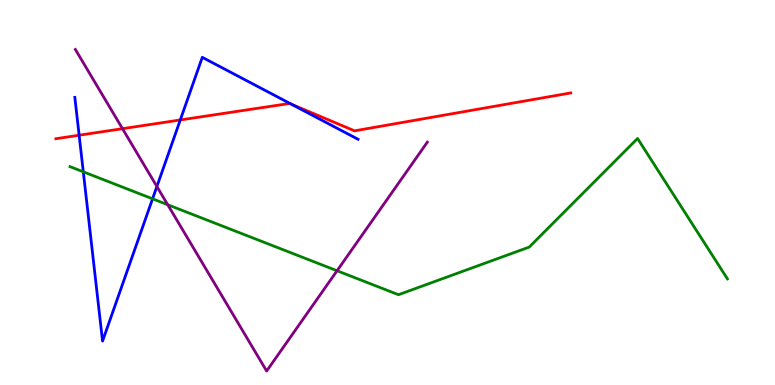[{'lines': ['blue', 'red'], 'intersections': [{'x': 1.02, 'y': 6.49}, {'x': 2.33, 'y': 6.88}, {'x': 3.76, 'y': 7.29}]}, {'lines': ['green', 'red'], 'intersections': []}, {'lines': ['purple', 'red'], 'intersections': [{'x': 1.58, 'y': 6.66}]}, {'lines': ['blue', 'green'], 'intersections': [{'x': 1.07, 'y': 5.54}, {'x': 1.97, 'y': 4.84}]}, {'lines': ['blue', 'purple'], 'intersections': [{'x': 2.02, 'y': 5.16}]}, {'lines': ['green', 'purple'], 'intersections': [{'x': 2.16, 'y': 4.68}, {'x': 4.35, 'y': 2.97}]}]